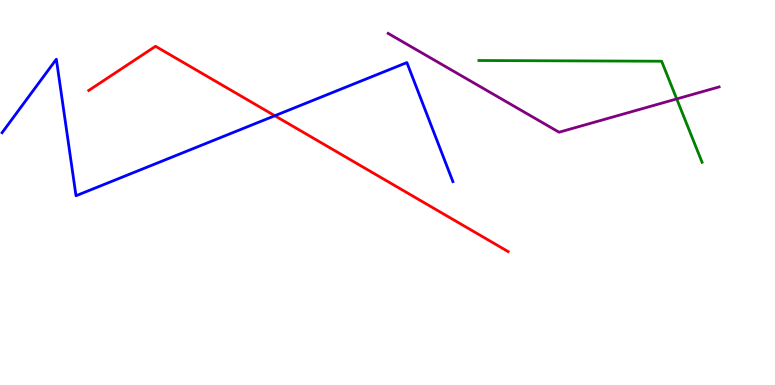[{'lines': ['blue', 'red'], 'intersections': [{'x': 3.55, 'y': 6.99}]}, {'lines': ['green', 'red'], 'intersections': []}, {'lines': ['purple', 'red'], 'intersections': []}, {'lines': ['blue', 'green'], 'intersections': []}, {'lines': ['blue', 'purple'], 'intersections': []}, {'lines': ['green', 'purple'], 'intersections': [{'x': 8.73, 'y': 7.43}]}]